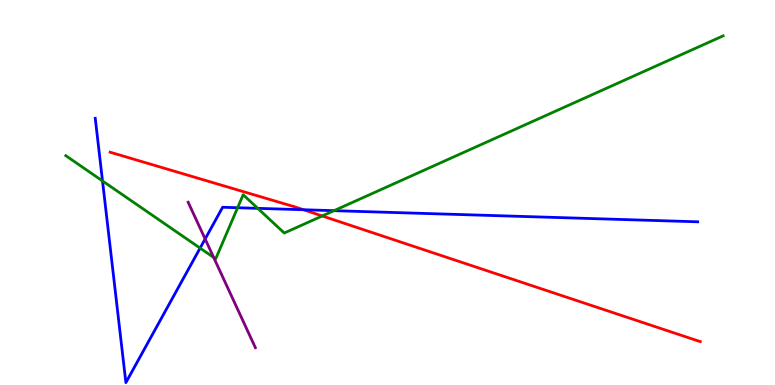[{'lines': ['blue', 'red'], 'intersections': [{'x': 3.92, 'y': 4.55}]}, {'lines': ['green', 'red'], 'intersections': [{'x': 4.16, 'y': 4.39}]}, {'lines': ['purple', 'red'], 'intersections': []}, {'lines': ['blue', 'green'], 'intersections': [{'x': 1.32, 'y': 5.3}, {'x': 2.58, 'y': 3.56}, {'x': 3.07, 'y': 4.6}, {'x': 3.33, 'y': 4.59}, {'x': 4.31, 'y': 4.53}]}, {'lines': ['blue', 'purple'], 'intersections': [{'x': 2.65, 'y': 3.79}]}, {'lines': ['green', 'purple'], 'intersections': [{'x': 2.76, 'y': 3.31}]}]